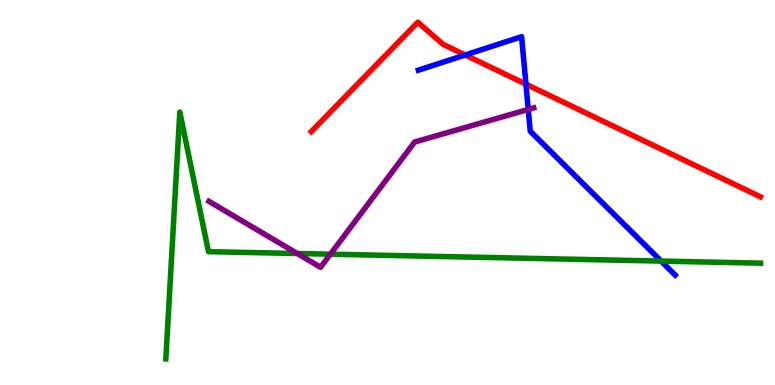[{'lines': ['blue', 'red'], 'intersections': [{'x': 6.0, 'y': 8.57}, {'x': 6.79, 'y': 7.81}]}, {'lines': ['green', 'red'], 'intersections': []}, {'lines': ['purple', 'red'], 'intersections': []}, {'lines': ['blue', 'green'], 'intersections': [{'x': 8.53, 'y': 3.22}]}, {'lines': ['blue', 'purple'], 'intersections': [{'x': 6.82, 'y': 7.16}]}, {'lines': ['green', 'purple'], 'intersections': [{'x': 3.84, 'y': 3.42}, {'x': 4.26, 'y': 3.4}]}]